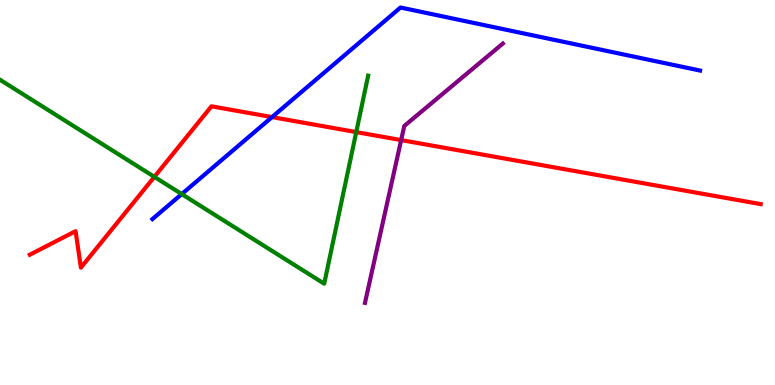[{'lines': ['blue', 'red'], 'intersections': [{'x': 3.51, 'y': 6.96}]}, {'lines': ['green', 'red'], 'intersections': [{'x': 1.99, 'y': 5.41}, {'x': 4.6, 'y': 6.57}]}, {'lines': ['purple', 'red'], 'intersections': [{'x': 5.18, 'y': 6.36}]}, {'lines': ['blue', 'green'], 'intersections': [{'x': 2.35, 'y': 4.96}]}, {'lines': ['blue', 'purple'], 'intersections': []}, {'lines': ['green', 'purple'], 'intersections': []}]